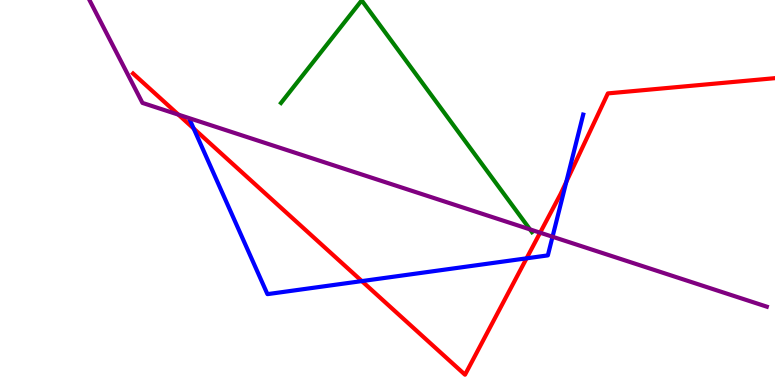[{'lines': ['blue', 'red'], 'intersections': [{'x': 2.5, 'y': 6.66}, {'x': 4.67, 'y': 2.7}, {'x': 6.79, 'y': 3.29}, {'x': 7.31, 'y': 5.28}]}, {'lines': ['green', 'red'], 'intersections': []}, {'lines': ['purple', 'red'], 'intersections': [{'x': 2.3, 'y': 7.02}, {'x': 6.97, 'y': 3.96}]}, {'lines': ['blue', 'green'], 'intersections': []}, {'lines': ['blue', 'purple'], 'intersections': [{'x': 7.13, 'y': 3.85}]}, {'lines': ['green', 'purple'], 'intersections': [{'x': 6.84, 'y': 4.04}]}]